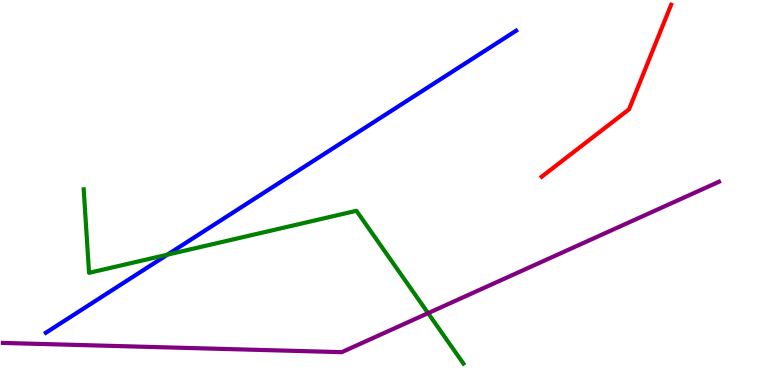[{'lines': ['blue', 'red'], 'intersections': []}, {'lines': ['green', 'red'], 'intersections': []}, {'lines': ['purple', 'red'], 'intersections': []}, {'lines': ['blue', 'green'], 'intersections': [{'x': 2.16, 'y': 3.39}]}, {'lines': ['blue', 'purple'], 'intersections': []}, {'lines': ['green', 'purple'], 'intersections': [{'x': 5.52, 'y': 1.87}]}]